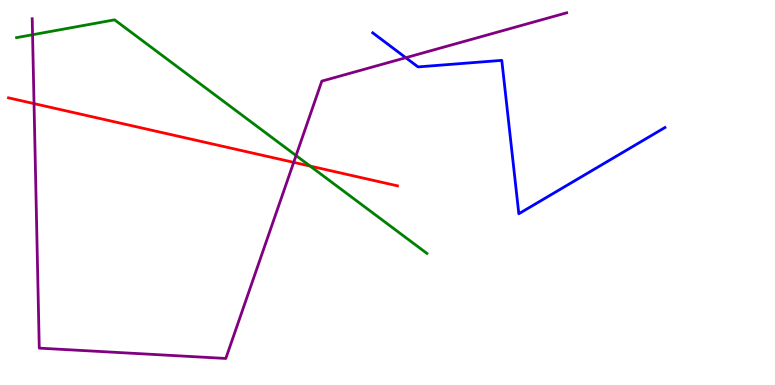[{'lines': ['blue', 'red'], 'intersections': []}, {'lines': ['green', 'red'], 'intersections': [{'x': 4.0, 'y': 5.69}]}, {'lines': ['purple', 'red'], 'intersections': [{'x': 0.439, 'y': 7.31}, {'x': 3.79, 'y': 5.78}]}, {'lines': ['blue', 'green'], 'intersections': []}, {'lines': ['blue', 'purple'], 'intersections': [{'x': 5.24, 'y': 8.5}]}, {'lines': ['green', 'purple'], 'intersections': [{'x': 0.42, 'y': 9.1}, {'x': 3.82, 'y': 5.96}]}]